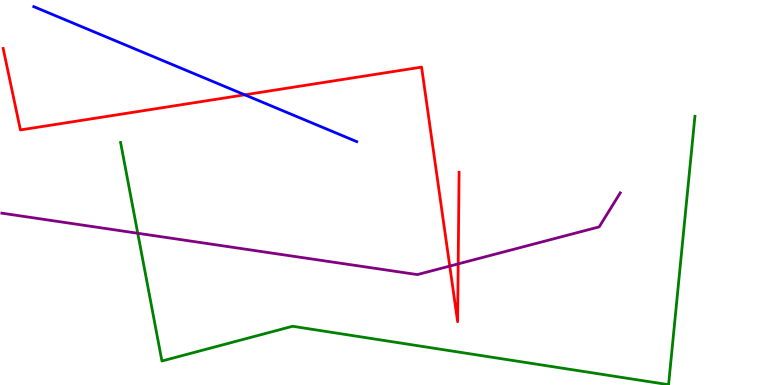[{'lines': ['blue', 'red'], 'intersections': [{'x': 3.16, 'y': 7.54}]}, {'lines': ['green', 'red'], 'intersections': []}, {'lines': ['purple', 'red'], 'intersections': [{'x': 5.8, 'y': 3.09}, {'x': 5.91, 'y': 3.15}]}, {'lines': ['blue', 'green'], 'intersections': []}, {'lines': ['blue', 'purple'], 'intersections': []}, {'lines': ['green', 'purple'], 'intersections': [{'x': 1.78, 'y': 3.94}]}]